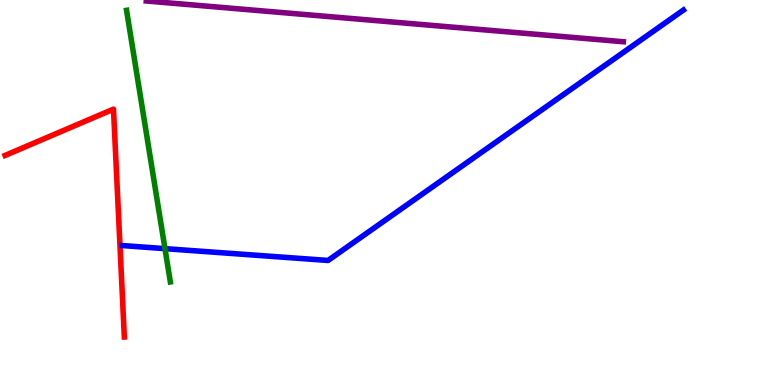[{'lines': ['blue', 'red'], 'intersections': []}, {'lines': ['green', 'red'], 'intersections': []}, {'lines': ['purple', 'red'], 'intersections': []}, {'lines': ['blue', 'green'], 'intersections': [{'x': 2.13, 'y': 3.54}]}, {'lines': ['blue', 'purple'], 'intersections': []}, {'lines': ['green', 'purple'], 'intersections': []}]